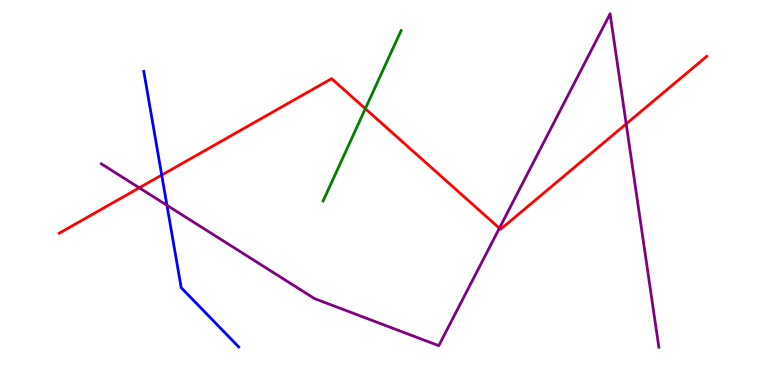[{'lines': ['blue', 'red'], 'intersections': [{'x': 2.09, 'y': 5.45}]}, {'lines': ['green', 'red'], 'intersections': [{'x': 4.71, 'y': 7.18}]}, {'lines': ['purple', 'red'], 'intersections': [{'x': 1.8, 'y': 5.12}, {'x': 6.44, 'y': 4.07}, {'x': 8.08, 'y': 6.78}]}, {'lines': ['blue', 'green'], 'intersections': []}, {'lines': ['blue', 'purple'], 'intersections': [{'x': 2.15, 'y': 4.67}]}, {'lines': ['green', 'purple'], 'intersections': []}]